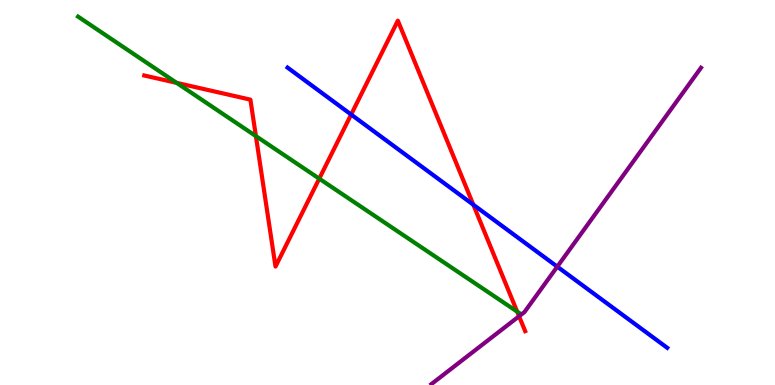[{'lines': ['blue', 'red'], 'intersections': [{'x': 4.53, 'y': 7.03}, {'x': 6.11, 'y': 4.68}]}, {'lines': ['green', 'red'], 'intersections': [{'x': 2.28, 'y': 7.85}, {'x': 3.3, 'y': 6.47}, {'x': 4.12, 'y': 5.36}, {'x': 6.67, 'y': 1.91}]}, {'lines': ['purple', 'red'], 'intersections': [{'x': 6.7, 'y': 1.79}]}, {'lines': ['blue', 'green'], 'intersections': []}, {'lines': ['blue', 'purple'], 'intersections': [{'x': 7.19, 'y': 3.07}]}, {'lines': ['green', 'purple'], 'intersections': []}]